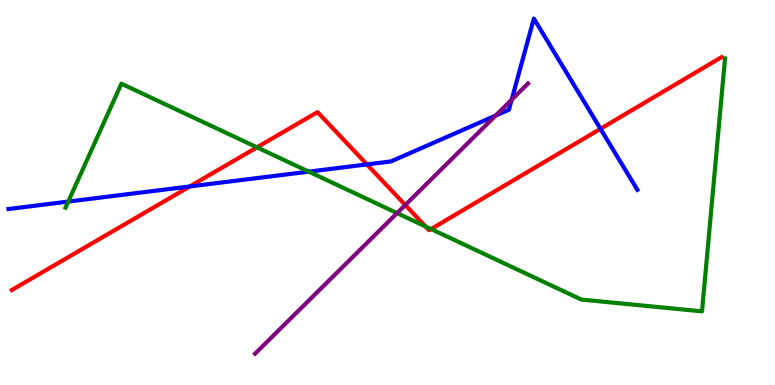[{'lines': ['blue', 'red'], 'intersections': [{'x': 2.45, 'y': 5.16}, {'x': 4.73, 'y': 5.73}, {'x': 7.75, 'y': 6.65}]}, {'lines': ['green', 'red'], 'intersections': [{'x': 3.32, 'y': 6.17}, {'x': 5.49, 'y': 4.12}, {'x': 5.56, 'y': 4.05}]}, {'lines': ['purple', 'red'], 'intersections': [{'x': 5.23, 'y': 4.67}]}, {'lines': ['blue', 'green'], 'intersections': [{'x': 0.881, 'y': 4.76}, {'x': 3.98, 'y': 5.54}]}, {'lines': ['blue', 'purple'], 'intersections': [{'x': 6.4, 'y': 7.0}, {'x': 6.6, 'y': 7.41}]}, {'lines': ['green', 'purple'], 'intersections': [{'x': 5.12, 'y': 4.46}]}]